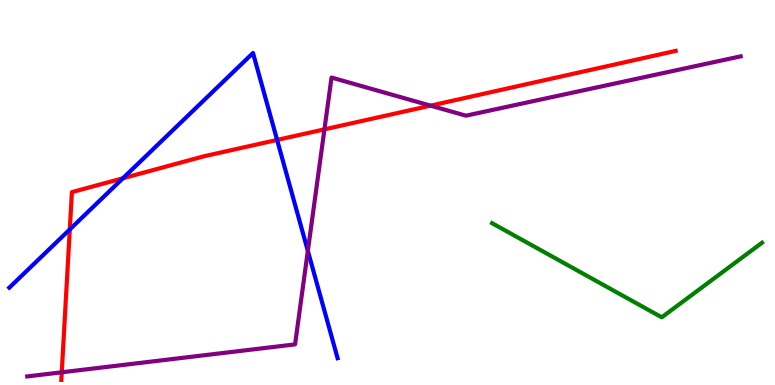[{'lines': ['blue', 'red'], 'intersections': [{'x': 0.901, 'y': 4.04}, {'x': 1.59, 'y': 5.37}, {'x': 3.58, 'y': 6.37}]}, {'lines': ['green', 'red'], 'intersections': []}, {'lines': ['purple', 'red'], 'intersections': [{'x': 0.797, 'y': 0.33}, {'x': 4.19, 'y': 6.64}, {'x': 5.56, 'y': 7.26}]}, {'lines': ['blue', 'green'], 'intersections': []}, {'lines': ['blue', 'purple'], 'intersections': [{'x': 3.97, 'y': 3.48}]}, {'lines': ['green', 'purple'], 'intersections': []}]